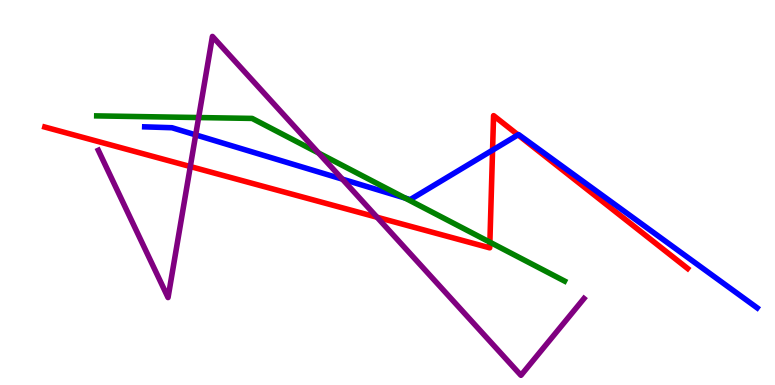[{'lines': ['blue', 'red'], 'intersections': [{'x': 6.36, 'y': 6.1}, {'x': 6.68, 'y': 6.5}]}, {'lines': ['green', 'red'], 'intersections': [{'x': 6.32, 'y': 3.71}]}, {'lines': ['purple', 'red'], 'intersections': [{'x': 2.46, 'y': 5.67}, {'x': 4.86, 'y': 4.36}]}, {'lines': ['blue', 'green'], 'intersections': [{'x': 5.23, 'y': 4.85}]}, {'lines': ['blue', 'purple'], 'intersections': [{'x': 2.53, 'y': 6.5}, {'x': 4.42, 'y': 5.35}]}, {'lines': ['green', 'purple'], 'intersections': [{'x': 2.56, 'y': 6.95}, {'x': 4.11, 'y': 6.03}]}]